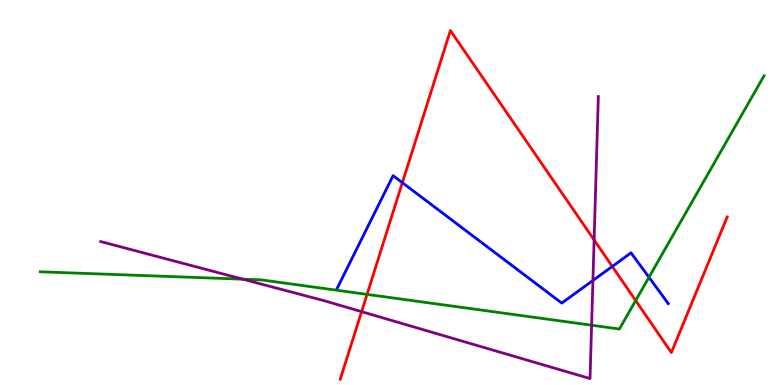[{'lines': ['blue', 'red'], 'intersections': [{'x': 5.19, 'y': 5.26}, {'x': 7.9, 'y': 3.08}]}, {'lines': ['green', 'red'], 'intersections': [{'x': 4.74, 'y': 2.35}, {'x': 8.2, 'y': 2.19}]}, {'lines': ['purple', 'red'], 'intersections': [{'x': 4.67, 'y': 1.9}, {'x': 7.67, 'y': 3.77}]}, {'lines': ['blue', 'green'], 'intersections': [{'x': 8.37, 'y': 2.8}]}, {'lines': ['blue', 'purple'], 'intersections': [{'x': 7.65, 'y': 2.71}]}, {'lines': ['green', 'purple'], 'intersections': [{'x': 3.13, 'y': 2.75}, {'x': 7.63, 'y': 1.55}]}]